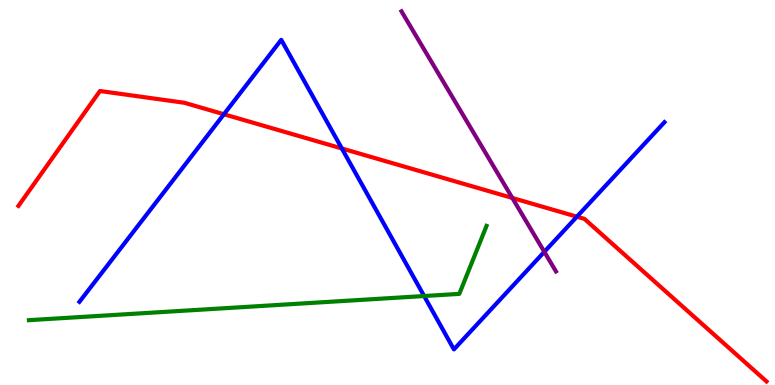[{'lines': ['blue', 'red'], 'intersections': [{'x': 2.89, 'y': 7.03}, {'x': 4.41, 'y': 6.14}, {'x': 7.44, 'y': 4.37}]}, {'lines': ['green', 'red'], 'intersections': []}, {'lines': ['purple', 'red'], 'intersections': [{'x': 6.61, 'y': 4.86}]}, {'lines': ['blue', 'green'], 'intersections': [{'x': 5.47, 'y': 2.31}]}, {'lines': ['blue', 'purple'], 'intersections': [{'x': 7.02, 'y': 3.46}]}, {'lines': ['green', 'purple'], 'intersections': []}]